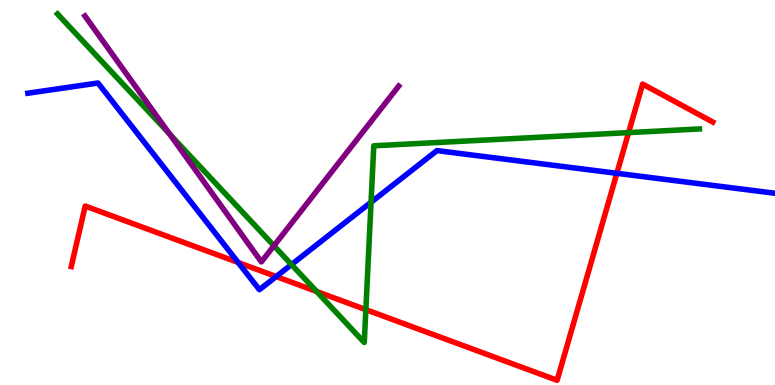[{'lines': ['blue', 'red'], 'intersections': [{'x': 3.07, 'y': 3.18}, {'x': 3.56, 'y': 2.82}, {'x': 7.96, 'y': 5.5}]}, {'lines': ['green', 'red'], 'intersections': [{'x': 4.09, 'y': 2.43}, {'x': 4.72, 'y': 1.96}, {'x': 8.11, 'y': 6.56}]}, {'lines': ['purple', 'red'], 'intersections': []}, {'lines': ['blue', 'green'], 'intersections': [{'x': 3.76, 'y': 3.13}, {'x': 4.79, 'y': 4.75}]}, {'lines': ['blue', 'purple'], 'intersections': []}, {'lines': ['green', 'purple'], 'intersections': [{'x': 2.19, 'y': 6.52}, {'x': 3.53, 'y': 3.62}]}]